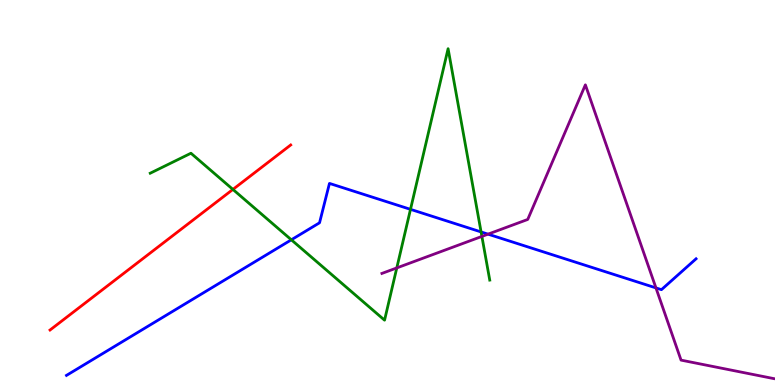[{'lines': ['blue', 'red'], 'intersections': []}, {'lines': ['green', 'red'], 'intersections': [{'x': 3.01, 'y': 5.08}]}, {'lines': ['purple', 'red'], 'intersections': []}, {'lines': ['blue', 'green'], 'intersections': [{'x': 3.76, 'y': 3.77}, {'x': 5.3, 'y': 4.56}, {'x': 6.21, 'y': 3.98}]}, {'lines': ['blue', 'purple'], 'intersections': [{'x': 6.3, 'y': 3.92}, {'x': 8.46, 'y': 2.52}]}, {'lines': ['green', 'purple'], 'intersections': [{'x': 5.12, 'y': 3.04}, {'x': 6.22, 'y': 3.86}]}]